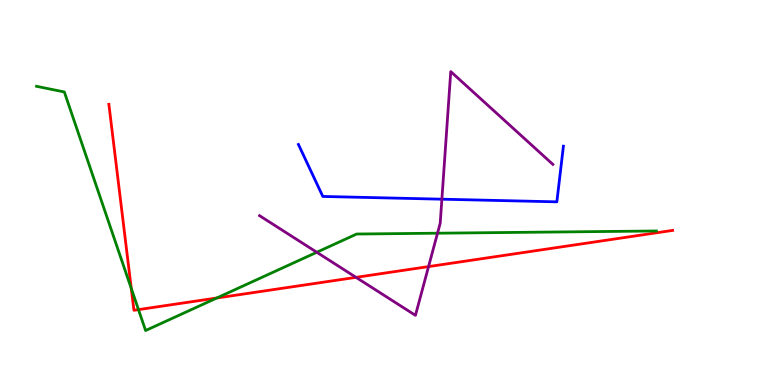[{'lines': ['blue', 'red'], 'intersections': []}, {'lines': ['green', 'red'], 'intersections': [{'x': 1.69, 'y': 2.51}, {'x': 1.79, 'y': 1.96}, {'x': 2.8, 'y': 2.26}]}, {'lines': ['purple', 'red'], 'intersections': [{'x': 4.59, 'y': 2.8}, {'x': 5.53, 'y': 3.08}]}, {'lines': ['blue', 'green'], 'intersections': []}, {'lines': ['blue', 'purple'], 'intersections': [{'x': 5.7, 'y': 4.83}]}, {'lines': ['green', 'purple'], 'intersections': [{'x': 4.09, 'y': 3.45}, {'x': 5.65, 'y': 3.94}]}]